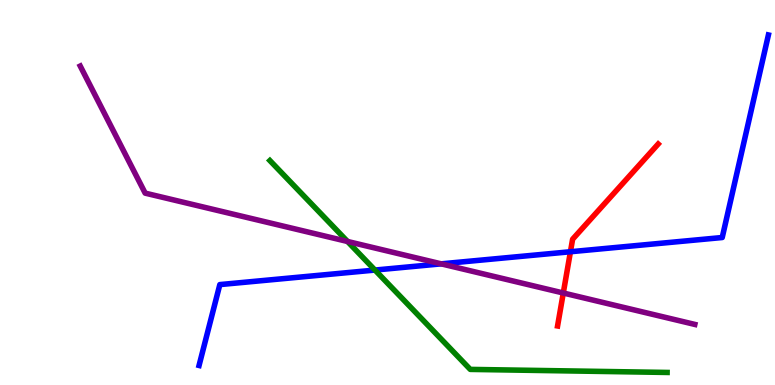[{'lines': ['blue', 'red'], 'intersections': [{'x': 7.36, 'y': 3.46}]}, {'lines': ['green', 'red'], 'intersections': []}, {'lines': ['purple', 'red'], 'intersections': [{'x': 7.27, 'y': 2.39}]}, {'lines': ['blue', 'green'], 'intersections': [{'x': 4.84, 'y': 2.99}]}, {'lines': ['blue', 'purple'], 'intersections': [{'x': 5.69, 'y': 3.15}]}, {'lines': ['green', 'purple'], 'intersections': [{'x': 4.48, 'y': 3.73}]}]